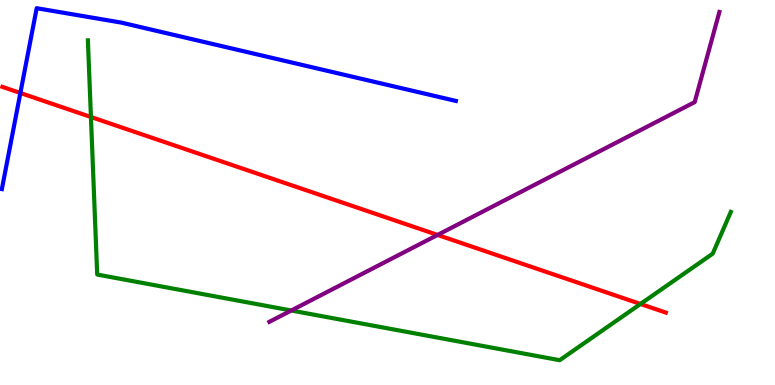[{'lines': ['blue', 'red'], 'intersections': [{'x': 0.263, 'y': 7.58}]}, {'lines': ['green', 'red'], 'intersections': [{'x': 1.17, 'y': 6.96}, {'x': 8.26, 'y': 2.1}]}, {'lines': ['purple', 'red'], 'intersections': [{'x': 5.65, 'y': 3.9}]}, {'lines': ['blue', 'green'], 'intersections': []}, {'lines': ['blue', 'purple'], 'intersections': []}, {'lines': ['green', 'purple'], 'intersections': [{'x': 3.76, 'y': 1.94}]}]